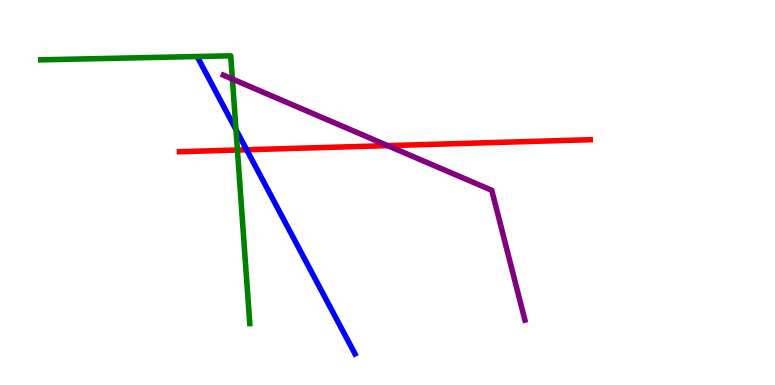[{'lines': ['blue', 'red'], 'intersections': [{'x': 3.18, 'y': 6.11}]}, {'lines': ['green', 'red'], 'intersections': [{'x': 3.06, 'y': 6.1}]}, {'lines': ['purple', 'red'], 'intersections': [{'x': 5.0, 'y': 6.22}]}, {'lines': ['blue', 'green'], 'intersections': [{'x': 3.04, 'y': 6.63}]}, {'lines': ['blue', 'purple'], 'intersections': []}, {'lines': ['green', 'purple'], 'intersections': [{'x': 3.0, 'y': 7.95}]}]